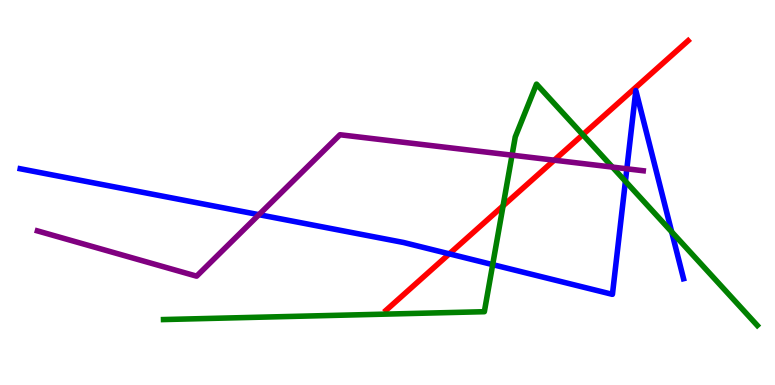[{'lines': ['blue', 'red'], 'intersections': [{'x': 5.8, 'y': 3.41}]}, {'lines': ['green', 'red'], 'intersections': [{'x': 6.49, 'y': 4.65}, {'x': 7.52, 'y': 6.5}]}, {'lines': ['purple', 'red'], 'intersections': [{'x': 7.15, 'y': 5.84}]}, {'lines': ['blue', 'green'], 'intersections': [{'x': 6.36, 'y': 3.13}, {'x': 8.07, 'y': 5.29}, {'x': 8.67, 'y': 3.98}]}, {'lines': ['blue', 'purple'], 'intersections': [{'x': 3.34, 'y': 4.42}, {'x': 8.09, 'y': 5.62}]}, {'lines': ['green', 'purple'], 'intersections': [{'x': 6.61, 'y': 5.97}, {'x': 7.9, 'y': 5.66}]}]